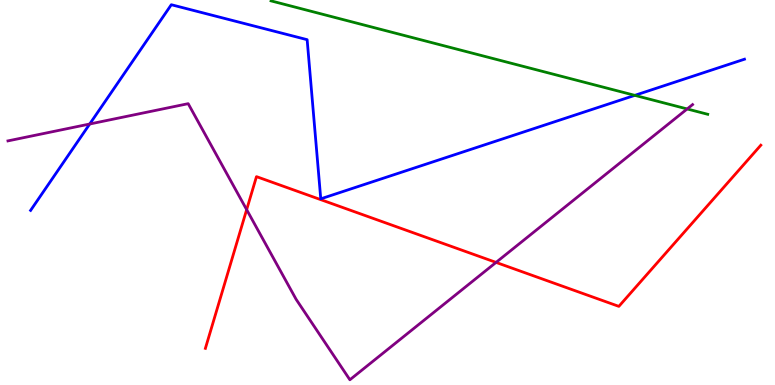[{'lines': ['blue', 'red'], 'intersections': []}, {'lines': ['green', 'red'], 'intersections': []}, {'lines': ['purple', 'red'], 'intersections': [{'x': 3.18, 'y': 4.55}, {'x': 6.4, 'y': 3.18}]}, {'lines': ['blue', 'green'], 'intersections': [{'x': 8.19, 'y': 7.52}]}, {'lines': ['blue', 'purple'], 'intersections': [{'x': 1.16, 'y': 6.78}]}, {'lines': ['green', 'purple'], 'intersections': [{'x': 8.87, 'y': 7.17}]}]